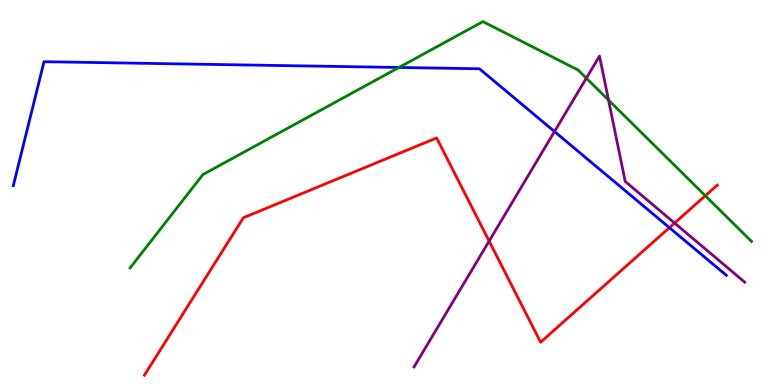[{'lines': ['blue', 'red'], 'intersections': [{'x': 8.64, 'y': 4.09}]}, {'lines': ['green', 'red'], 'intersections': [{'x': 9.1, 'y': 4.92}]}, {'lines': ['purple', 'red'], 'intersections': [{'x': 6.31, 'y': 3.74}, {'x': 8.7, 'y': 4.21}]}, {'lines': ['blue', 'green'], 'intersections': [{'x': 5.15, 'y': 8.25}]}, {'lines': ['blue', 'purple'], 'intersections': [{'x': 7.15, 'y': 6.58}]}, {'lines': ['green', 'purple'], 'intersections': [{'x': 7.57, 'y': 7.97}, {'x': 7.85, 'y': 7.4}]}]